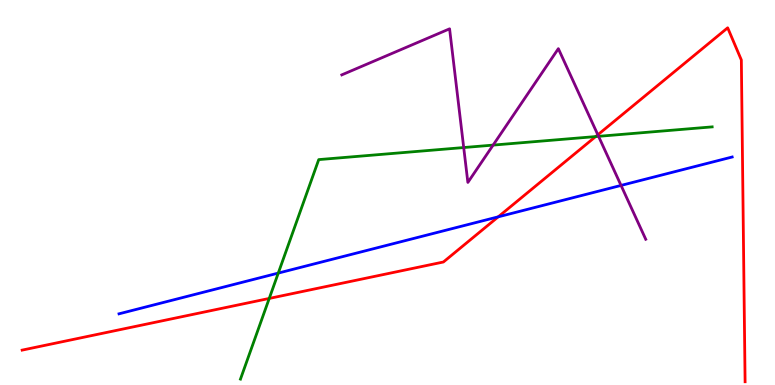[{'lines': ['blue', 'red'], 'intersections': [{'x': 6.43, 'y': 4.37}]}, {'lines': ['green', 'red'], 'intersections': [{'x': 3.47, 'y': 2.25}, {'x': 7.69, 'y': 6.45}]}, {'lines': ['purple', 'red'], 'intersections': [{'x': 7.71, 'y': 6.5}]}, {'lines': ['blue', 'green'], 'intersections': [{'x': 3.59, 'y': 2.91}]}, {'lines': ['blue', 'purple'], 'intersections': [{'x': 8.01, 'y': 5.18}]}, {'lines': ['green', 'purple'], 'intersections': [{'x': 5.98, 'y': 6.17}, {'x': 6.36, 'y': 6.23}, {'x': 7.72, 'y': 6.46}]}]